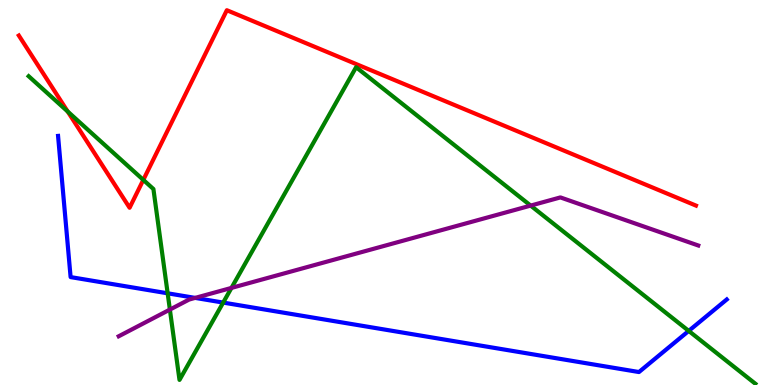[{'lines': ['blue', 'red'], 'intersections': []}, {'lines': ['green', 'red'], 'intersections': [{'x': 0.874, 'y': 7.1}, {'x': 1.85, 'y': 5.33}]}, {'lines': ['purple', 'red'], 'intersections': []}, {'lines': ['blue', 'green'], 'intersections': [{'x': 2.16, 'y': 2.38}, {'x': 2.88, 'y': 2.14}, {'x': 8.89, 'y': 1.41}]}, {'lines': ['blue', 'purple'], 'intersections': [{'x': 2.52, 'y': 2.26}]}, {'lines': ['green', 'purple'], 'intersections': [{'x': 2.19, 'y': 1.96}, {'x': 2.99, 'y': 2.52}, {'x': 6.85, 'y': 4.66}]}]